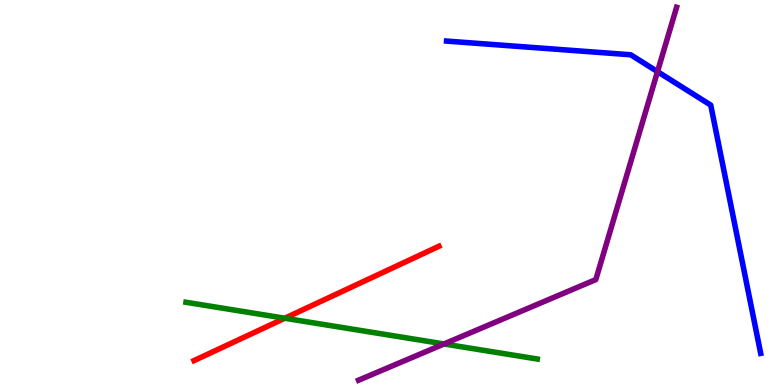[{'lines': ['blue', 'red'], 'intersections': []}, {'lines': ['green', 'red'], 'intersections': [{'x': 3.67, 'y': 1.73}]}, {'lines': ['purple', 'red'], 'intersections': []}, {'lines': ['blue', 'green'], 'intersections': []}, {'lines': ['blue', 'purple'], 'intersections': [{'x': 8.48, 'y': 8.14}]}, {'lines': ['green', 'purple'], 'intersections': [{'x': 5.73, 'y': 1.07}]}]